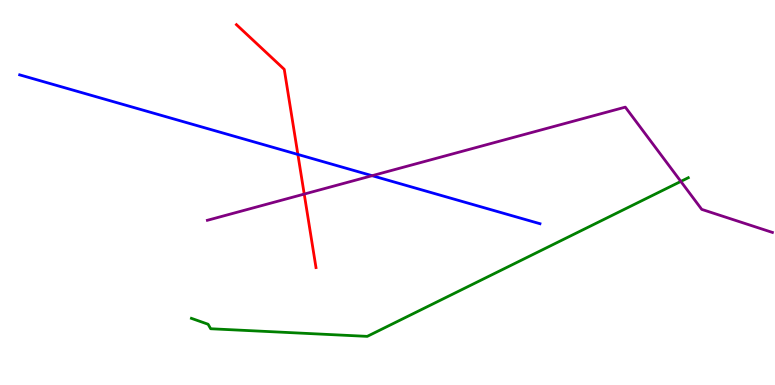[{'lines': ['blue', 'red'], 'intersections': [{'x': 3.84, 'y': 5.99}]}, {'lines': ['green', 'red'], 'intersections': []}, {'lines': ['purple', 'red'], 'intersections': [{'x': 3.93, 'y': 4.96}]}, {'lines': ['blue', 'green'], 'intersections': []}, {'lines': ['blue', 'purple'], 'intersections': [{'x': 4.8, 'y': 5.44}]}, {'lines': ['green', 'purple'], 'intersections': [{'x': 8.78, 'y': 5.29}]}]